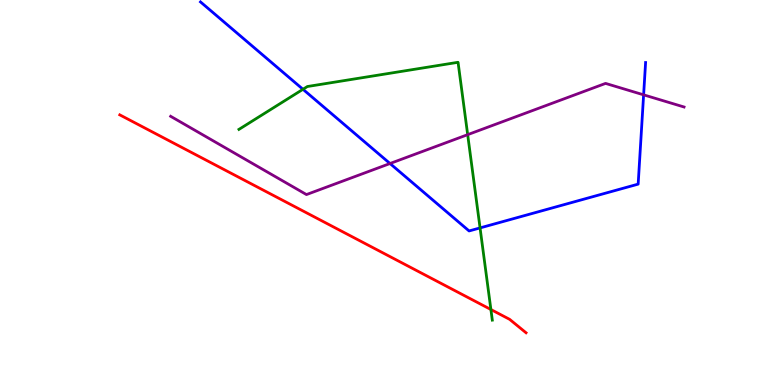[{'lines': ['blue', 'red'], 'intersections': []}, {'lines': ['green', 'red'], 'intersections': [{'x': 6.33, 'y': 1.96}]}, {'lines': ['purple', 'red'], 'intersections': []}, {'lines': ['blue', 'green'], 'intersections': [{'x': 3.91, 'y': 7.68}, {'x': 6.19, 'y': 4.08}]}, {'lines': ['blue', 'purple'], 'intersections': [{'x': 5.03, 'y': 5.75}, {'x': 8.3, 'y': 7.54}]}, {'lines': ['green', 'purple'], 'intersections': [{'x': 6.03, 'y': 6.5}]}]